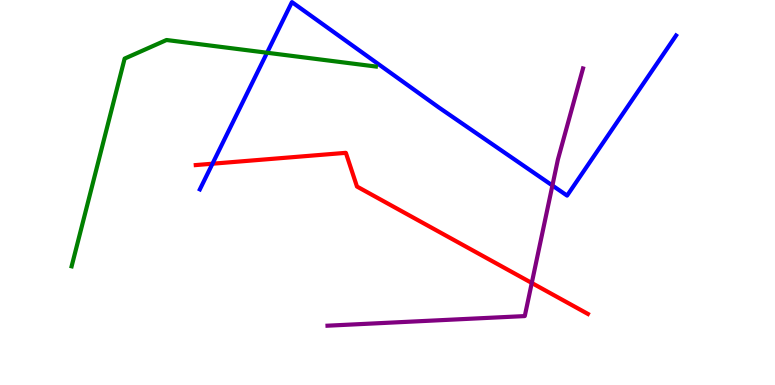[{'lines': ['blue', 'red'], 'intersections': [{'x': 2.74, 'y': 5.75}]}, {'lines': ['green', 'red'], 'intersections': []}, {'lines': ['purple', 'red'], 'intersections': [{'x': 6.86, 'y': 2.65}]}, {'lines': ['blue', 'green'], 'intersections': [{'x': 3.45, 'y': 8.63}]}, {'lines': ['blue', 'purple'], 'intersections': [{'x': 7.13, 'y': 5.18}]}, {'lines': ['green', 'purple'], 'intersections': []}]